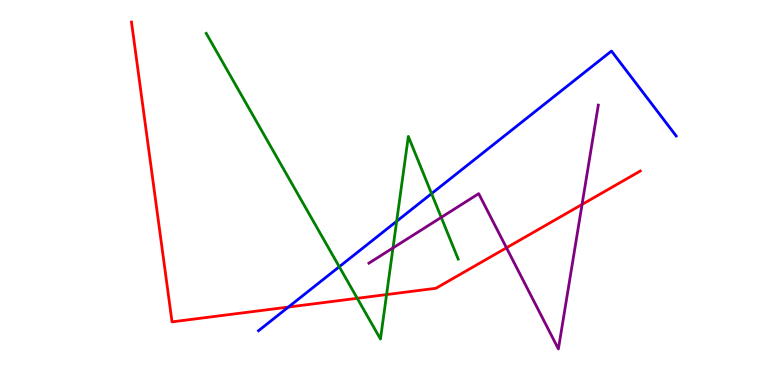[{'lines': ['blue', 'red'], 'intersections': [{'x': 3.72, 'y': 2.02}]}, {'lines': ['green', 'red'], 'intersections': [{'x': 4.61, 'y': 2.25}, {'x': 4.99, 'y': 2.35}]}, {'lines': ['purple', 'red'], 'intersections': [{'x': 6.54, 'y': 3.56}, {'x': 7.51, 'y': 4.69}]}, {'lines': ['blue', 'green'], 'intersections': [{'x': 4.38, 'y': 3.07}, {'x': 5.12, 'y': 4.25}, {'x': 5.57, 'y': 4.97}]}, {'lines': ['blue', 'purple'], 'intersections': []}, {'lines': ['green', 'purple'], 'intersections': [{'x': 5.07, 'y': 3.56}, {'x': 5.69, 'y': 4.35}]}]